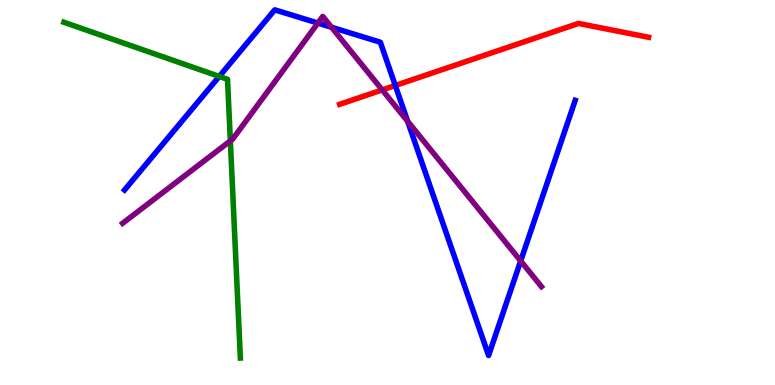[{'lines': ['blue', 'red'], 'intersections': [{'x': 5.1, 'y': 7.78}]}, {'lines': ['green', 'red'], 'intersections': []}, {'lines': ['purple', 'red'], 'intersections': [{'x': 4.93, 'y': 7.66}]}, {'lines': ['blue', 'green'], 'intersections': [{'x': 2.83, 'y': 8.01}]}, {'lines': ['blue', 'purple'], 'intersections': [{'x': 4.1, 'y': 9.4}, {'x': 4.28, 'y': 9.29}, {'x': 5.26, 'y': 6.85}, {'x': 6.72, 'y': 3.22}]}, {'lines': ['green', 'purple'], 'intersections': [{'x': 2.97, 'y': 6.34}]}]